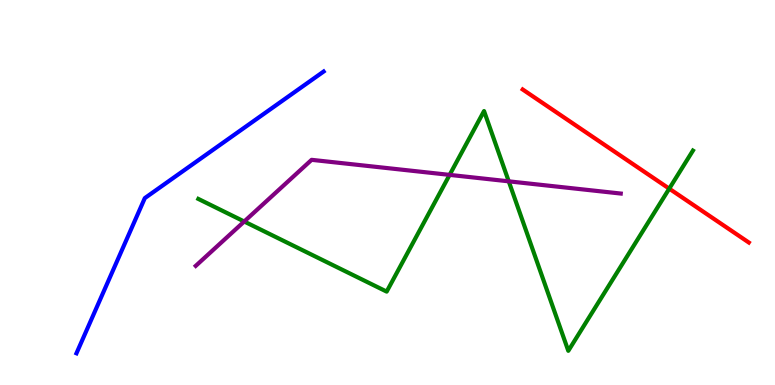[{'lines': ['blue', 'red'], 'intersections': []}, {'lines': ['green', 'red'], 'intersections': [{'x': 8.64, 'y': 5.1}]}, {'lines': ['purple', 'red'], 'intersections': []}, {'lines': ['blue', 'green'], 'intersections': []}, {'lines': ['blue', 'purple'], 'intersections': []}, {'lines': ['green', 'purple'], 'intersections': [{'x': 3.15, 'y': 4.25}, {'x': 5.8, 'y': 5.46}, {'x': 6.56, 'y': 5.29}]}]